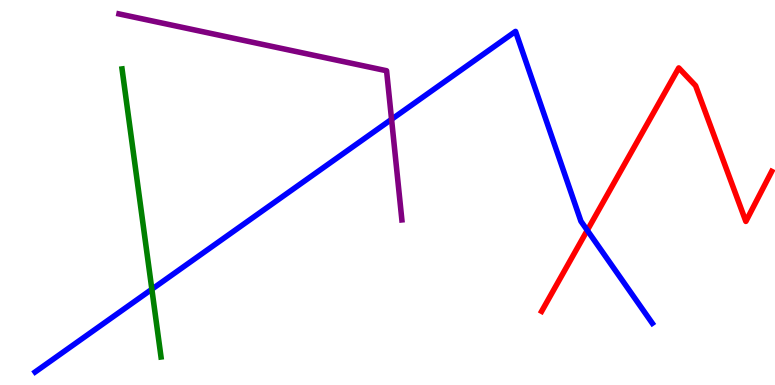[{'lines': ['blue', 'red'], 'intersections': [{'x': 7.58, 'y': 4.02}]}, {'lines': ['green', 'red'], 'intersections': []}, {'lines': ['purple', 'red'], 'intersections': []}, {'lines': ['blue', 'green'], 'intersections': [{'x': 1.96, 'y': 2.49}]}, {'lines': ['blue', 'purple'], 'intersections': [{'x': 5.05, 'y': 6.9}]}, {'lines': ['green', 'purple'], 'intersections': []}]